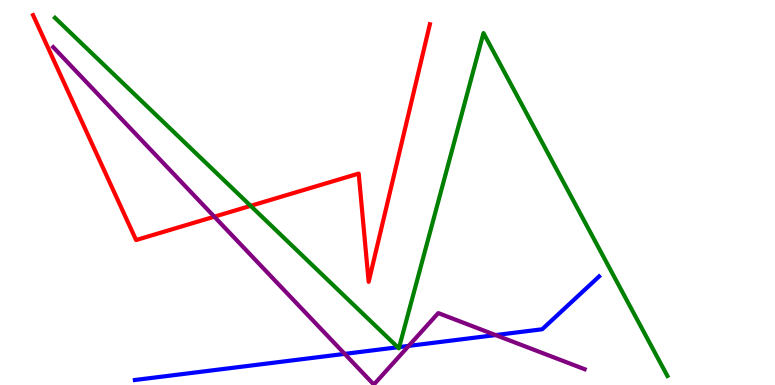[{'lines': ['blue', 'red'], 'intersections': []}, {'lines': ['green', 'red'], 'intersections': [{'x': 3.23, 'y': 4.65}]}, {'lines': ['purple', 'red'], 'intersections': [{'x': 2.77, 'y': 4.37}]}, {'lines': ['blue', 'green'], 'intersections': [{'x': 5.13, 'y': 0.98}, {'x': 5.15, 'y': 0.985}]}, {'lines': ['blue', 'purple'], 'intersections': [{'x': 4.45, 'y': 0.808}, {'x': 5.27, 'y': 1.02}, {'x': 6.39, 'y': 1.3}]}, {'lines': ['green', 'purple'], 'intersections': []}]